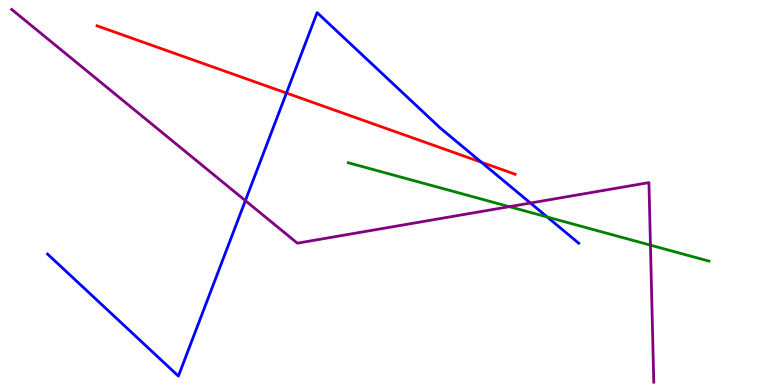[{'lines': ['blue', 'red'], 'intersections': [{'x': 3.7, 'y': 7.58}, {'x': 6.21, 'y': 5.79}]}, {'lines': ['green', 'red'], 'intersections': []}, {'lines': ['purple', 'red'], 'intersections': []}, {'lines': ['blue', 'green'], 'intersections': [{'x': 7.06, 'y': 4.36}]}, {'lines': ['blue', 'purple'], 'intersections': [{'x': 3.17, 'y': 4.79}, {'x': 6.84, 'y': 4.73}]}, {'lines': ['green', 'purple'], 'intersections': [{'x': 6.57, 'y': 4.63}, {'x': 8.39, 'y': 3.63}]}]